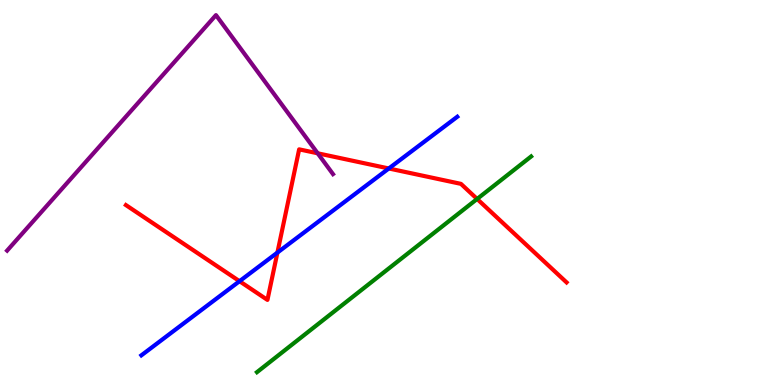[{'lines': ['blue', 'red'], 'intersections': [{'x': 3.09, 'y': 2.7}, {'x': 3.58, 'y': 3.44}, {'x': 5.02, 'y': 5.62}]}, {'lines': ['green', 'red'], 'intersections': [{'x': 6.16, 'y': 4.83}]}, {'lines': ['purple', 'red'], 'intersections': [{'x': 4.1, 'y': 6.02}]}, {'lines': ['blue', 'green'], 'intersections': []}, {'lines': ['blue', 'purple'], 'intersections': []}, {'lines': ['green', 'purple'], 'intersections': []}]